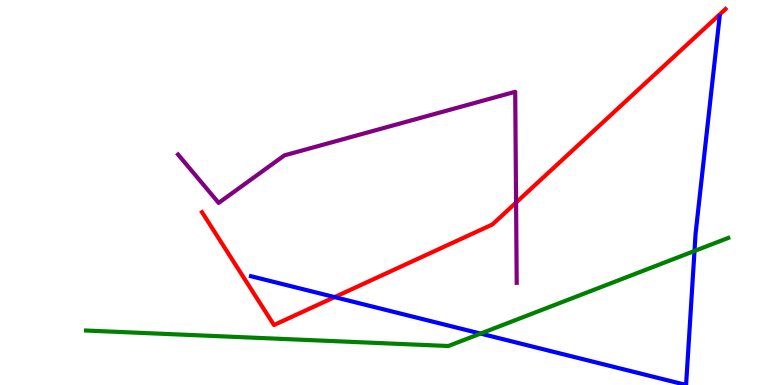[{'lines': ['blue', 'red'], 'intersections': [{'x': 4.32, 'y': 2.28}]}, {'lines': ['green', 'red'], 'intersections': []}, {'lines': ['purple', 'red'], 'intersections': [{'x': 6.66, 'y': 4.74}]}, {'lines': ['blue', 'green'], 'intersections': [{'x': 6.2, 'y': 1.34}, {'x': 8.96, 'y': 3.48}]}, {'lines': ['blue', 'purple'], 'intersections': []}, {'lines': ['green', 'purple'], 'intersections': []}]